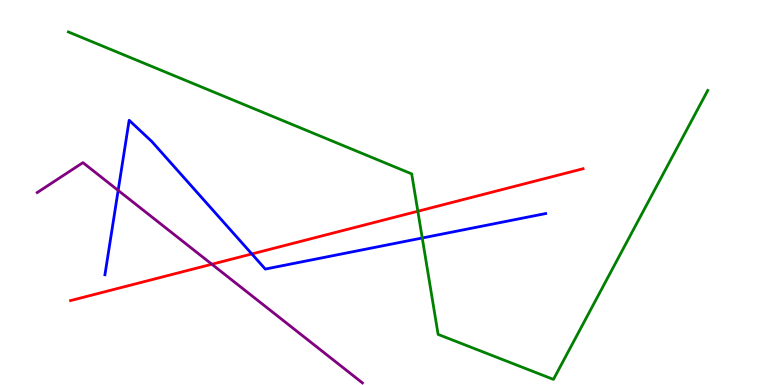[{'lines': ['blue', 'red'], 'intersections': [{'x': 3.25, 'y': 3.4}]}, {'lines': ['green', 'red'], 'intersections': [{'x': 5.39, 'y': 4.51}]}, {'lines': ['purple', 'red'], 'intersections': [{'x': 2.73, 'y': 3.14}]}, {'lines': ['blue', 'green'], 'intersections': [{'x': 5.45, 'y': 3.82}]}, {'lines': ['blue', 'purple'], 'intersections': [{'x': 1.52, 'y': 5.05}]}, {'lines': ['green', 'purple'], 'intersections': []}]